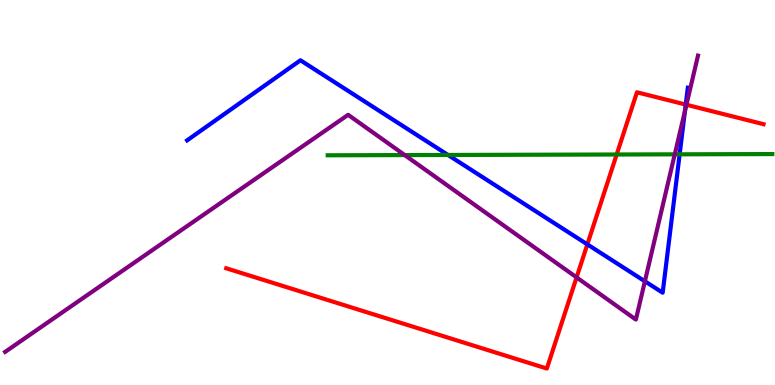[{'lines': ['blue', 'red'], 'intersections': [{'x': 7.58, 'y': 3.65}, {'x': 8.85, 'y': 7.28}]}, {'lines': ['green', 'red'], 'intersections': [{'x': 7.96, 'y': 5.99}]}, {'lines': ['purple', 'red'], 'intersections': [{'x': 7.44, 'y': 2.8}, {'x': 8.86, 'y': 7.28}]}, {'lines': ['blue', 'green'], 'intersections': [{'x': 5.78, 'y': 5.97}, {'x': 8.77, 'y': 5.99}]}, {'lines': ['blue', 'purple'], 'intersections': [{'x': 8.32, 'y': 2.69}, {'x': 8.84, 'y': 7.12}]}, {'lines': ['green', 'purple'], 'intersections': [{'x': 5.22, 'y': 5.97}, {'x': 8.71, 'y': 5.99}]}]